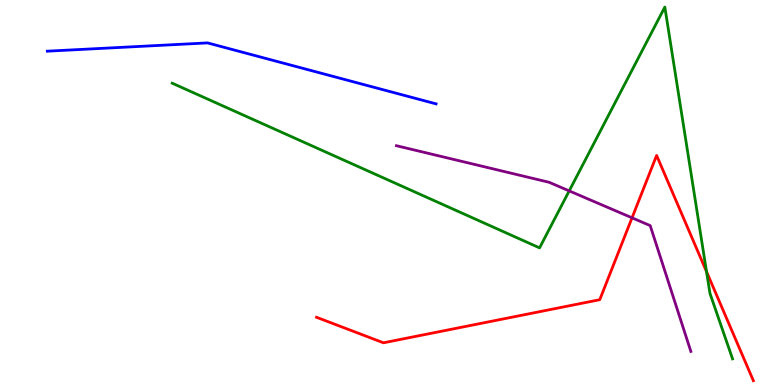[{'lines': ['blue', 'red'], 'intersections': []}, {'lines': ['green', 'red'], 'intersections': [{'x': 9.12, 'y': 2.94}]}, {'lines': ['purple', 'red'], 'intersections': [{'x': 8.16, 'y': 4.34}]}, {'lines': ['blue', 'green'], 'intersections': []}, {'lines': ['blue', 'purple'], 'intersections': []}, {'lines': ['green', 'purple'], 'intersections': [{'x': 7.34, 'y': 5.04}]}]